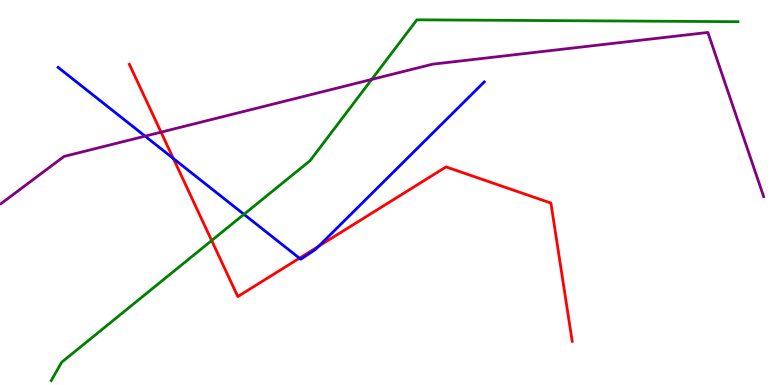[{'lines': ['blue', 'red'], 'intersections': [{'x': 2.24, 'y': 5.88}, {'x': 3.86, 'y': 3.29}, {'x': 4.11, 'y': 3.61}]}, {'lines': ['green', 'red'], 'intersections': [{'x': 2.73, 'y': 3.75}]}, {'lines': ['purple', 'red'], 'intersections': [{'x': 2.08, 'y': 6.57}]}, {'lines': ['blue', 'green'], 'intersections': [{'x': 3.15, 'y': 4.43}]}, {'lines': ['blue', 'purple'], 'intersections': [{'x': 1.87, 'y': 6.46}]}, {'lines': ['green', 'purple'], 'intersections': [{'x': 4.8, 'y': 7.94}]}]